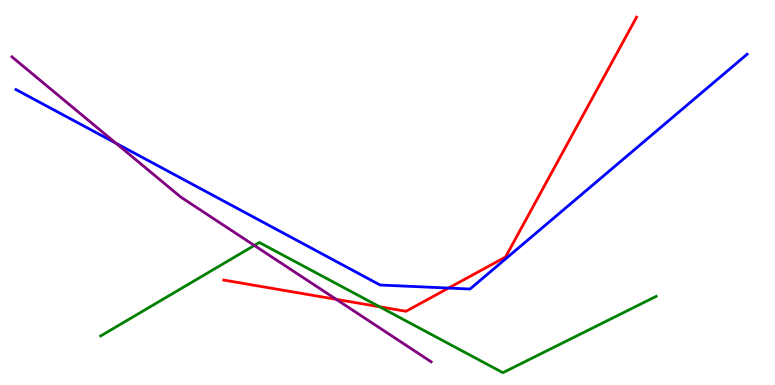[{'lines': ['blue', 'red'], 'intersections': [{'x': 5.79, 'y': 2.52}]}, {'lines': ['green', 'red'], 'intersections': [{'x': 4.9, 'y': 2.03}]}, {'lines': ['purple', 'red'], 'intersections': [{'x': 4.34, 'y': 2.23}]}, {'lines': ['blue', 'green'], 'intersections': []}, {'lines': ['blue', 'purple'], 'intersections': [{'x': 1.5, 'y': 6.28}]}, {'lines': ['green', 'purple'], 'intersections': [{'x': 3.28, 'y': 3.62}]}]